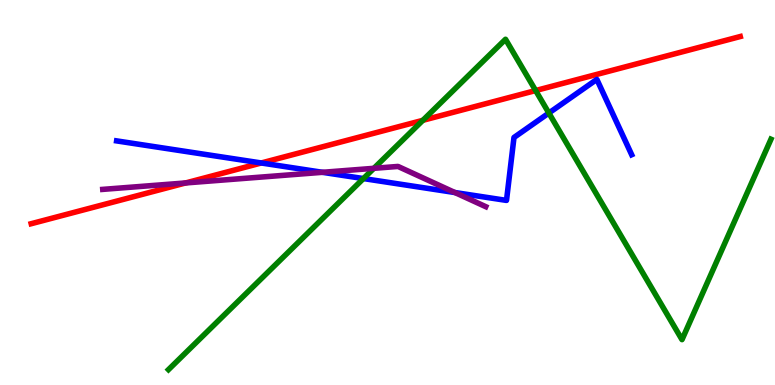[{'lines': ['blue', 'red'], 'intersections': [{'x': 3.37, 'y': 5.77}]}, {'lines': ['green', 'red'], 'intersections': [{'x': 5.46, 'y': 6.87}, {'x': 6.91, 'y': 7.65}]}, {'lines': ['purple', 'red'], 'intersections': [{'x': 2.4, 'y': 5.25}]}, {'lines': ['blue', 'green'], 'intersections': [{'x': 4.69, 'y': 5.36}, {'x': 7.08, 'y': 7.06}]}, {'lines': ['blue', 'purple'], 'intersections': [{'x': 4.16, 'y': 5.52}, {'x': 5.87, 'y': 5.0}]}, {'lines': ['green', 'purple'], 'intersections': [{'x': 4.82, 'y': 5.63}]}]